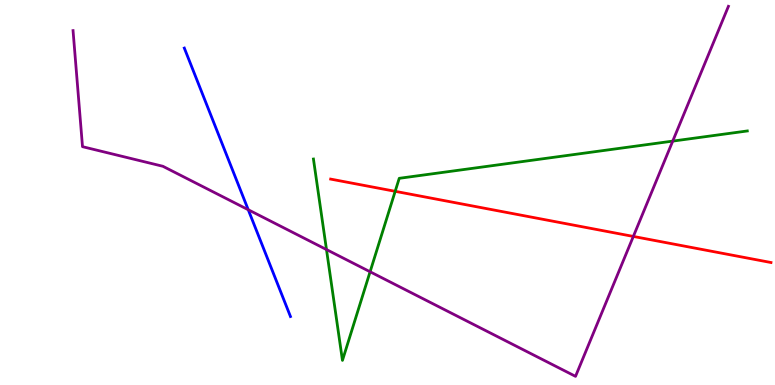[{'lines': ['blue', 'red'], 'intersections': []}, {'lines': ['green', 'red'], 'intersections': [{'x': 5.1, 'y': 5.03}]}, {'lines': ['purple', 'red'], 'intersections': [{'x': 8.17, 'y': 3.86}]}, {'lines': ['blue', 'green'], 'intersections': []}, {'lines': ['blue', 'purple'], 'intersections': [{'x': 3.2, 'y': 4.55}]}, {'lines': ['green', 'purple'], 'intersections': [{'x': 4.21, 'y': 3.52}, {'x': 4.78, 'y': 2.94}, {'x': 8.68, 'y': 6.33}]}]